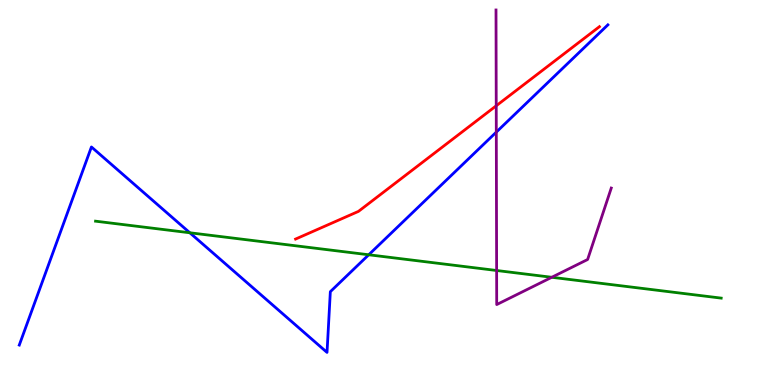[{'lines': ['blue', 'red'], 'intersections': []}, {'lines': ['green', 'red'], 'intersections': []}, {'lines': ['purple', 'red'], 'intersections': [{'x': 6.4, 'y': 7.25}]}, {'lines': ['blue', 'green'], 'intersections': [{'x': 2.45, 'y': 3.95}, {'x': 4.76, 'y': 3.38}]}, {'lines': ['blue', 'purple'], 'intersections': [{'x': 6.4, 'y': 6.57}]}, {'lines': ['green', 'purple'], 'intersections': [{'x': 6.41, 'y': 2.97}, {'x': 7.12, 'y': 2.8}]}]